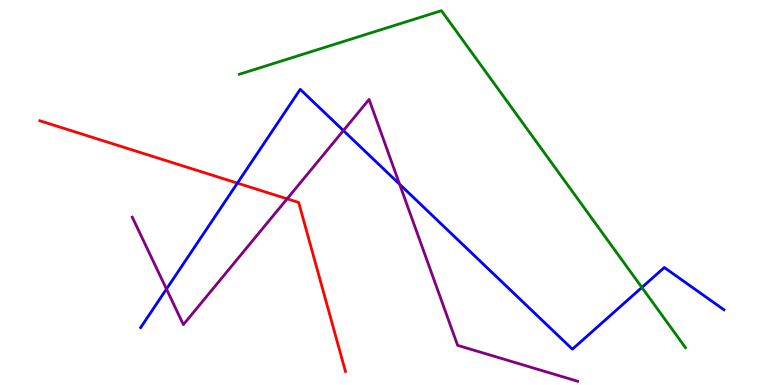[{'lines': ['blue', 'red'], 'intersections': [{'x': 3.06, 'y': 5.24}]}, {'lines': ['green', 'red'], 'intersections': []}, {'lines': ['purple', 'red'], 'intersections': [{'x': 3.7, 'y': 4.84}]}, {'lines': ['blue', 'green'], 'intersections': [{'x': 8.28, 'y': 2.53}]}, {'lines': ['blue', 'purple'], 'intersections': [{'x': 2.15, 'y': 2.49}, {'x': 4.43, 'y': 6.61}, {'x': 5.16, 'y': 5.21}]}, {'lines': ['green', 'purple'], 'intersections': []}]